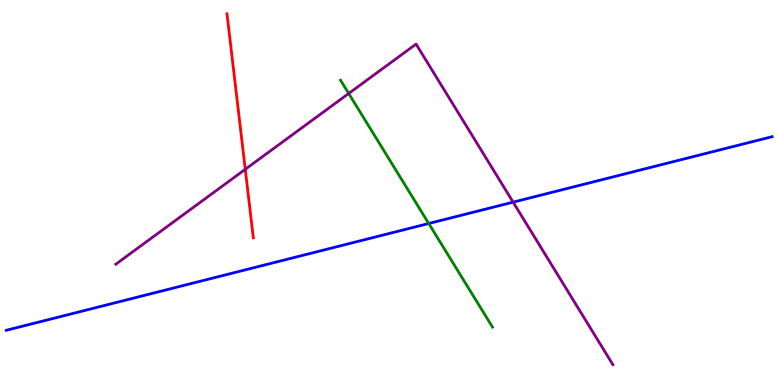[{'lines': ['blue', 'red'], 'intersections': []}, {'lines': ['green', 'red'], 'intersections': []}, {'lines': ['purple', 'red'], 'intersections': [{'x': 3.16, 'y': 5.6}]}, {'lines': ['blue', 'green'], 'intersections': [{'x': 5.53, 'y': 4.19}]}, {'lines': ['blue', 'purple'], 'intersections': [{'x': 6.62, 'y': 4.75}]}, {'lines': ['green', 'purple'], 'intersections': [{'x': 4.5, 'y': 7.57}]}]